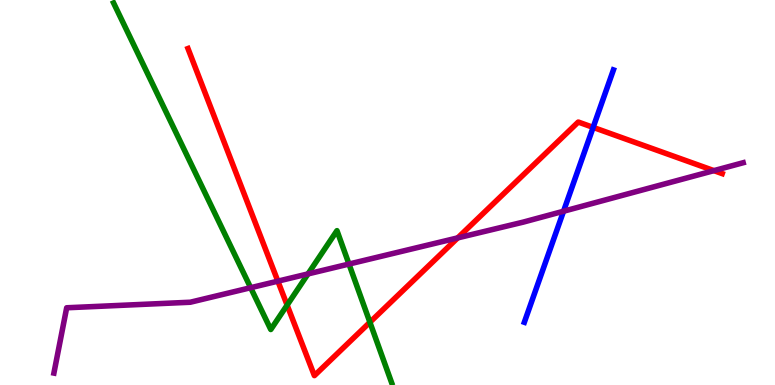[{'lines': ['blue', 'red'], 'intersections': [{'x': 7.65, 'y': 6.69}]}, {'lines': ['green', 'red'], 'intersections': [{'x': 3.7, 'y': 2.08}, {'x': 4.77, 'y': 1.63}]}, {'lines': ['purple', 'red'], 'intersections': [{'x': 3.59, 'y': 2.7}, {'x': 5.91, 'y': 3.82}, {'x': 9.21, 'y': 5.57}]}, {'lines': ['blue', 'green'], 'intersections': []}, {'lines': ['blue', 'purple'], 'intersections': [{'x': 7.27, 'y': 4.51}]}, {'lines': ['green', 'purple'], 'intersections': [{'x': 3.23, 'y': 2.53}, {'x': 3.97, 'y': 2.89}, {'x': 4.5, 'y': 3.14}]}]